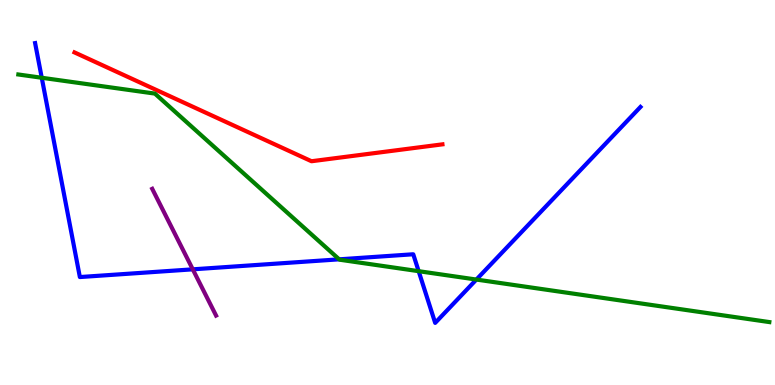[{'lines': ['blue', 'red'], 'intersections': []}, {'lines': ['green', 'red'], 'intersections': []}, {'lines': ['purple', 'red'], 'intersections': []}, {'lines': ['blue', 'green'], 'intersections': [{'x': 0.539, 'y': 7.98}, {'x': 4.38, 'y': 3.26}, {'x': 5.4, 'y': 2.96}, {'x': 6.15, 'y': 2.74}]}, {'lines': ['blue', 'purple'], 'intersections': [{'x': 2.49, 'y': 3.0}]}, {'lines': ['green', 'purple'], 'intersections': []}]